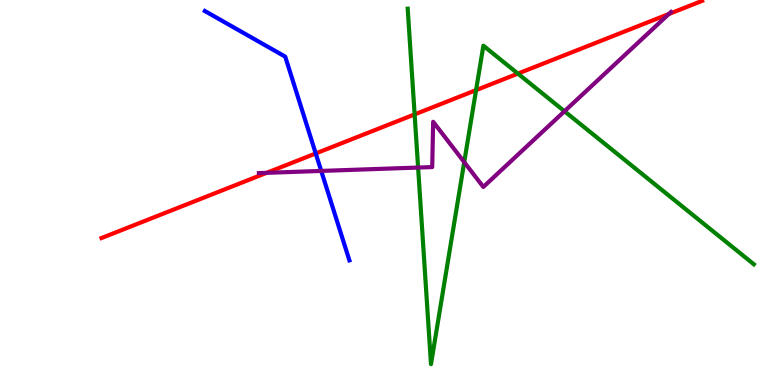[{'lines': ['blue', 'red'], 'intersections': [{'x': 4.07, 'y': 6.01}]}, {'lines': ['green', 'red'], 'intersections': [{'x': 5.35, 'y': 7.03}, {'x': 6.14, 'y': 7.66}, {'x': 6.68, 'y': 8.09}]}, {'lines': ['purple', 'red'], 'intersections': [{'x': 3.44, 'y': 5.51}, {'x': 8.63, 'y': 9.64}]}, {'lines': ['blue', 'green'], 'intersections': []}, {'lines': ['blue', 'purple'], 'intersections': [{'x': 4.14, 'y': 5.56}]}, {'lines': ['green', 'purple'], 'intersections': [{'x': 5.39, 'y': 5.65}, {'x': 5.99, 'y': 5.79}, {'x': 7.28, 'y': 7.11}]}]